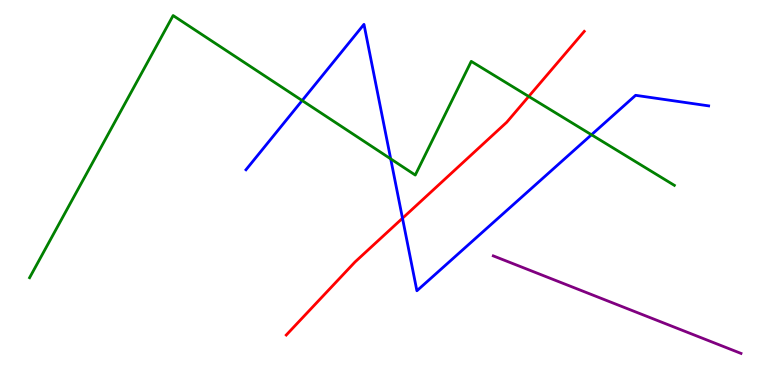[{'lines': ['blue', 'red'], 'intersections': [{'x': 5.19, 'y': 4.33}]}, {'lines': ['green', 'red'], 'intersections': [{'x': 6.82, 'y': 7.49}]}, {'lines': ['purple', 'red'], 'intersections': []}, {'lines': ['blue', 'green'], 'intersections': [{'x': 3.9, 'y': 7.39}, {'x': 5.04, 'y': 5.87}, {'x': 7.63, 'y': 6.5}]}, {'lines': ['blue', 'purple'], 'intersections': []}, {'lines': ['green', 'purple'], 'intersections': []}]